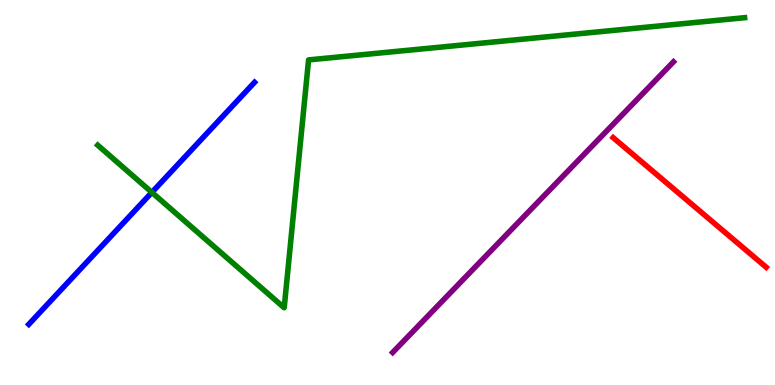[{'lines': ['blue', 'red'], 'intersections': []}, {'lines': ['green', 'red'], 'intersections': []}, {'lines': ['purple', 'red'], 'intersections': []}, {'lines': ['blue', 'green'], 'intersections': [{'x': 1.96, 'y': 5.0}]}, {'lines': ['blue', 'purple'], 'intersections': []}, {'lines': ['green', 'purple'], 'intersections': []}]